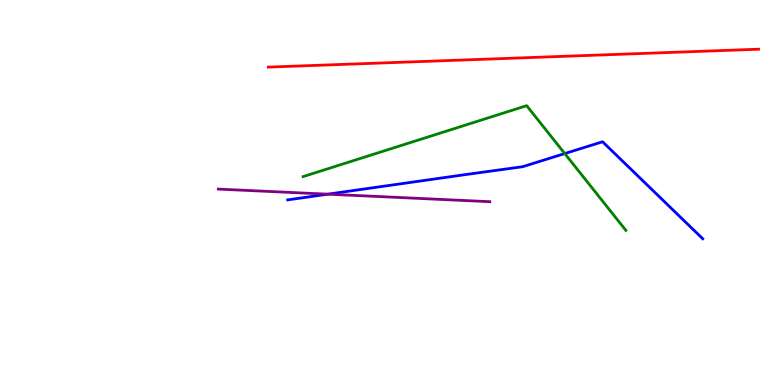[{'lines': ['blue', 'red'], 'intersections': []}, {'lines': ['green', 'red'], 'intersections': []}, {'lines': ['purple', 'red'], 'intersections': []}, {'lines': ['blue', 'green'], 'intersections': [{'x': 7.29, 'y': 6.01}]}, {'lines': ['blue', 'purple'], 'intersections': [{'x': 4.23, 'y': 4.96}]}, {'lines': ['green', 'purple'], 'intersections': []}]